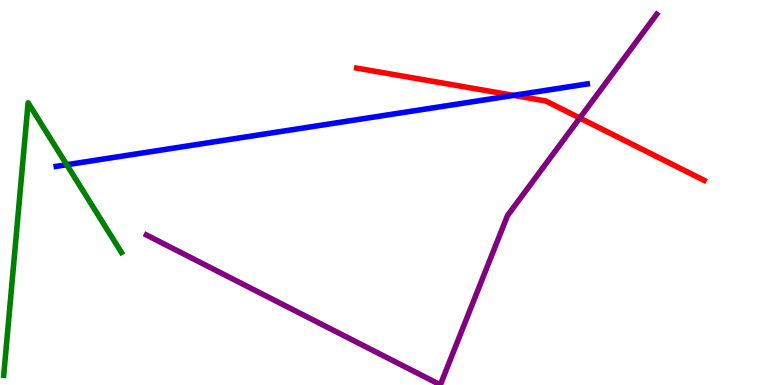[{'lines': ['blue', 'red'], 'intersections': [{'x': 6.63, 'y': 7.52}]}, {'lines': ['green', 'red'], 'intersections': []}, {'lines': ['purple', 'red'], 'intersections': [{'x': 7.48, 'y': 6.93}]}, {'lines': ['blue', 'green'], 'intersections': [{'x': 0.861, 'y': 5.72}]}, {'lines': ['blue', 'purple'], 'intersections': []}, {'lines': ['green', 'purple'], 'intersections': []}]